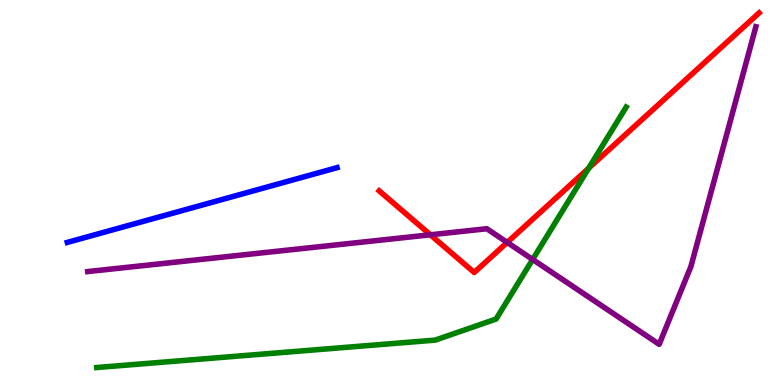[{'lines': ['blue', 'red'], 'intersections': []}, {'lines': ['green', 'red'], 'intersections': [{'x': 7.6, 'y': 5.63}]}, {'lines': ['purple', 'red'], 'intersections': [{'x': 5.55, 'y': 3.9}, {'x': 6.54, 'y': 3.7}]}, {'lines': ['blue', 'green'], 'intersections': []}, {'lines': ['blue', 'purple'], 'intersections': []}, {'lines': ['green', 'purple'], 'intersections': [{'x': 6.87, 'y': 3.26}]}]